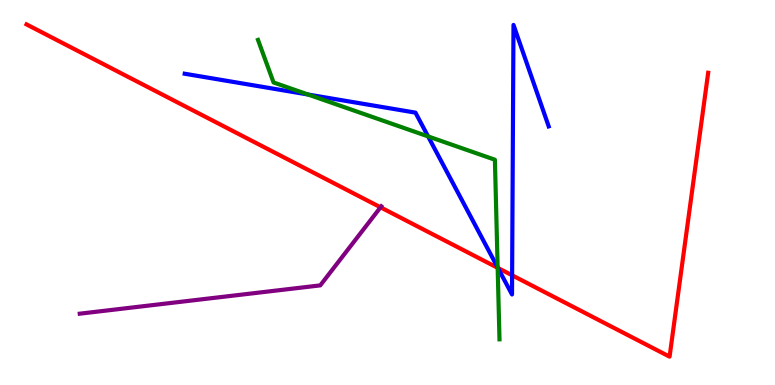[{'lines': ['blue', 'red'], 'intersections': [{'x': 6.42, 'y': 3.04}, {'x': 6.61, 'y': 2.85}]}, {'lines': ['green', 'red'], 'intersections': [{'x': 6.42, 'y': 3.04}]}, {'lines': ['purple', 'red'], 'intersections': [{'x': 4.91, 'y': 4.62}]}, {'lines': ['blue', 'green'], 'intersections': [{'x': 3.98, 'y': 7.54}, {'x': 5.52, 'y': 6.46}, {'x': 6.42, 'y': 3.05}]}, {'lines': ['blue', 'purple'], 'intersections': []}, {'lines': ['green', 'purple'], 'intersections': []}]